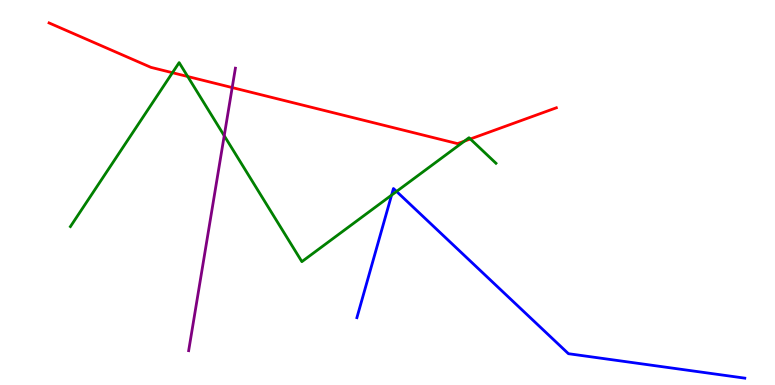[{'lines': ['blue', 'red'], 'intersections': []}, {'lines': ['green', 'red'], 'intersections': [{'x': 2.23, 'y': 8.11}, {'x': 2.42, 'y': 8.01}, {'x': 5.99, 'y': 6.33}, {'x': 6.07, 'y': 6.39}]}, {'lines': ['purple', 'red'], 'intersections': [{'x': 3.0, 'y': 7.73}]}, {'lines': ['blue', 'green'], 'intersections': [{'x': 5.05, 'y': 4.93}, {'x': 5.12, 'y': 5.03}]}, {'lines': ['blue', 'purple'], 'intersections': []}, {'lines': ['green', 'purple'], 'intersections': [{'x': 2.89, 'y': 6.47}]}]